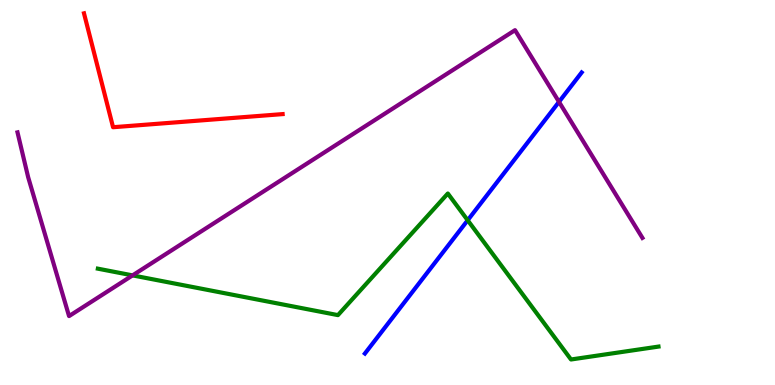[{'lines': ['blue', 'red'], 'intersections': []}, {'lines': ['green', 'red'], 'intersections': []}, {'lines': ['purple', 'red'], 'intersections': []}, {'lines': ['blue', 'green'], 'intersections': [{'x': 6.03, 'y': 4.28}]}, {'lines': ['blue', 'purple'], 'intersections': [{'x': 7.21, 'y': 7.35}]}, {'lines': ['green', 'purple'], 'intersections': [{'x': 1.71, 'y': 2.85}]}]